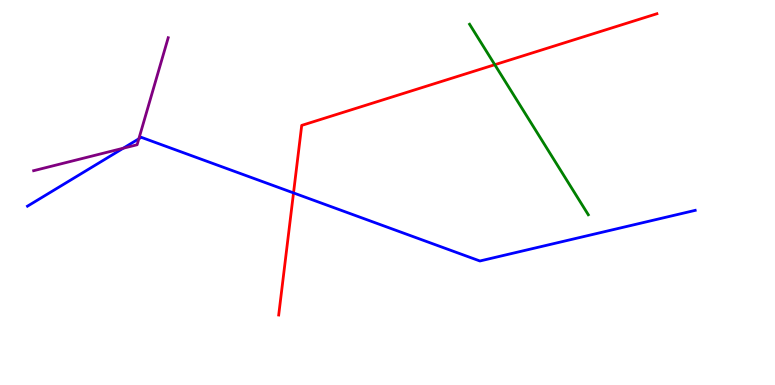[{'lines': ['blue', 'red'], 'intersections': [{'x': 3.79, 'y': 4.99}]}, {'lines': ['green', 'red'], 'intersections': [{'x': 6.38, 'y': 8.32}]}, {'lines': ['purple', 'red'], 'intersections': []}, {'lines': ['blue', 'green'], 'intersections': []}, {'lines': ['blue', 'purple'], 'intersections': [{'x': 1.59, 'y': 6.15}, {'x': 1.79, 'y': 6.39}]}, {'lines': ['green', 'purple'], 'intersections': []}]